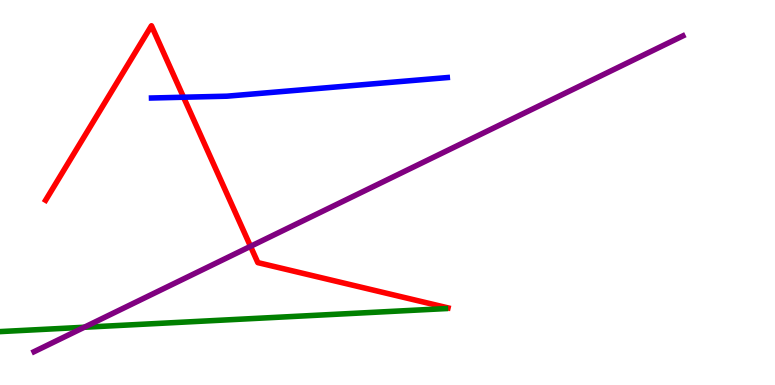[{'lines': ['blue', 'red'], 'intersections': [{'x': 2.37, 'y': 7.47}]}, {'lines': ['green', 'red'], 'intersections': []}, {'lines': ['purple', 'red'], 'intersections': [{'x': 3.23, 'y': 3.6}]}, {'lines': ['blue', 'green'], 'intersections': []}, {'lines': ['blue', 'purple'], 'intersections': []}, {'lines': ['green', 'purple'], 'intersections': [{'x': 1.09, 'y': 1.5}]}]